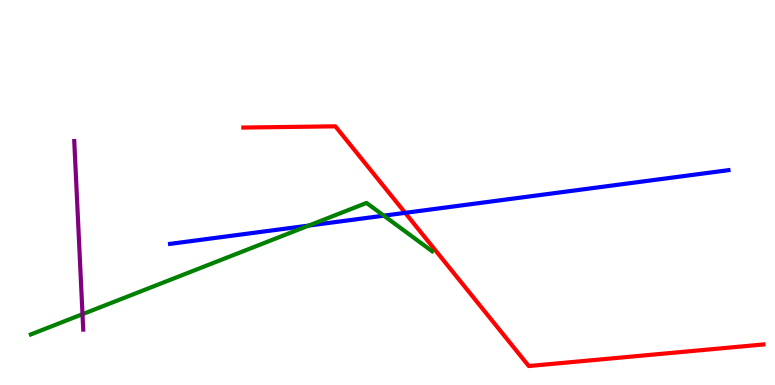[{'lines': ['blue', 'red'], 'intersections': [{'x': 5.23, 'y': 4.47}]}, {'lines': ['green', 'red'], 'intersections': []}, {'lines': ['purple', 'red'], 'intersections': []}, {'lines': ['blue', 'green'], 'intersections': [{'x': 3.98, 'y': 4.14}, {'x': 4.95, 'y': 4.4}]}, {'lines': ['blue', 'purple'], 'intersections': []}, {'lines': ['green', 'purple'], 'intersections': [{'x': 1.06, 'y': 1.84}]}]